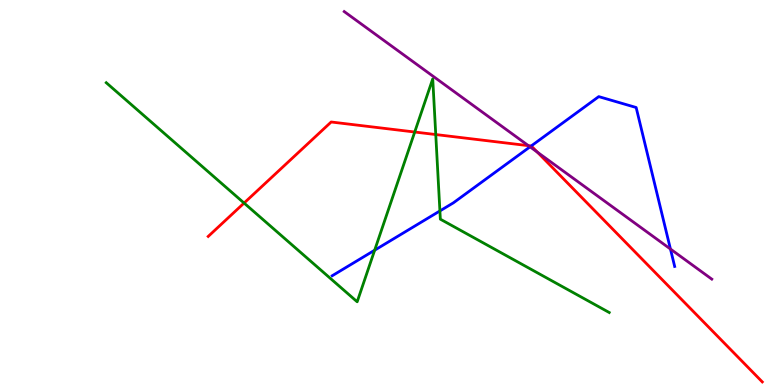[{'lines': ['blue', 'red'], 'intersections': [{'x': 6.85, 'y': 6.21}]}, {'lines': ['green', 'red'], 'intersections': [{'x': 3.15, 'y': 4.73}, {'x': 5.35, 'y': 6.57}, {'x': 5.62, 'y': 6.51}]}, {'lines': ['purple', 'red'], 'intersections': [{'x': 6.82, 'y': 6.22}, {'x': 6.93, 'y': 6.05}]}, {'lines': ['blue', 'green'], 'intersections': [{'x': 4.83, 'y': 3.5}, {'x': 5.68, 'y': 4.52}]}, {'lines': ['blue', 'purple'], 'intersections': [{'x': 6.84, 'y': 6.19}, {'x': 8.65, 'y': 3.53}]}, {'lines': ['green', 'purple'], 'intersections': []}]